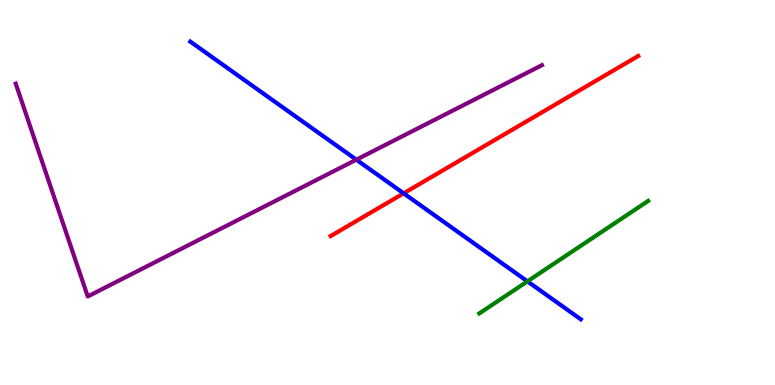[{'lines': ['blue', 'red'], 'intersections': [{'x': 5.21, 'y': 4.98}]}, {'lines': ['green', 'red'], 'intersections': []}, {'lines': ['purple', 'red'], 'intersections': []}, {'lines': ['blue', 'green'], 'intersections': [{'x': 6.81, 'y': 2.69}]}, {'lines': ['blue', 'purple'], 'intersections': [{'x': 4.6, 'y': 5.85}]}, {'lines': ['green', 'purple'], 'intersections': []}]